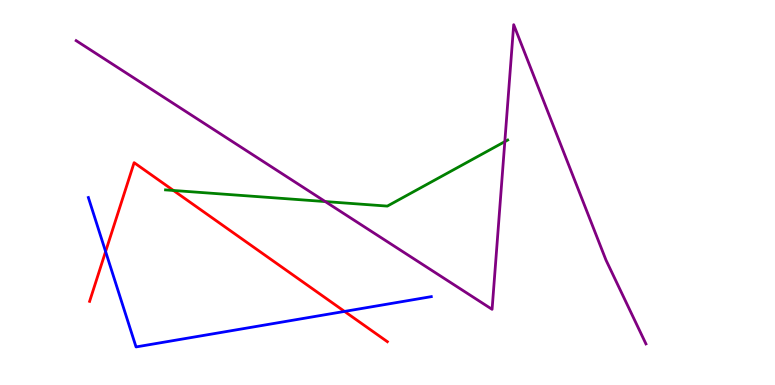[{'lines': ['blue', 'red'], 'intersections': [{'x': 1.36, 'y': 3.47}, {'x': 4.45, 'y': 1.91}]}, {'lines': ['green', 'red'], 'intersections': [{'x': 2.24, 'y': 5.05}]}, {'lines': ['purple', 'red'], 'intersections': []}, {'lines': ['blue', 'green'], 'intersections': []}, {'lines': ['blue', 'purple'], 'intersections': []}, {'lines': ['green', 'purple'], 'intersections': [{'x': 4.2, 'y': 4.76}, {'x': 6.51, 'y': 6.32}]}]